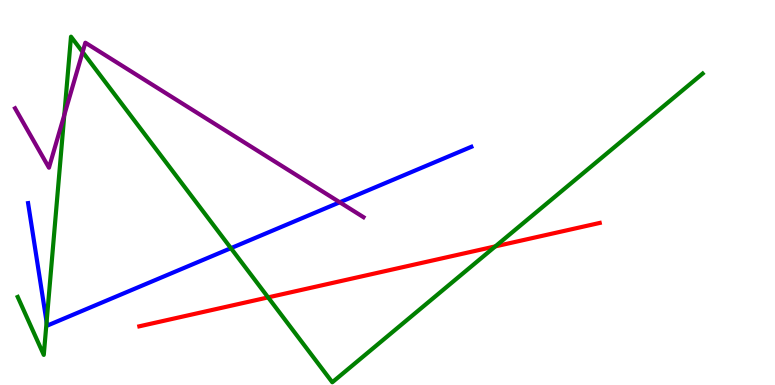[{'lines': ['blue', 'red'], 'intersections': []}, {'lines': ['green', 'red'], 'intersections': [{'x': 3.46, 'y': 2.28}, {'x': 6.39, 'y': 3.6}]}, {'lines': ['purple', 'red'], 'intersections': []}, {'lines': ['blue', 'green'], 'intersections': [{'x': 0.601, 'y': 1.64}, {'x': 2.98, 'y': 3.55}]}, {'lines': ['blue', 'purple'], 'intersections': [{'x': 4.38, 'y': 4.75}]}, {'lines': ['green', 'purple'], 'intersections': [{'x': 0.83, 'y': 7.01}, {'x': 1.07, 'y': 8.65}]}]